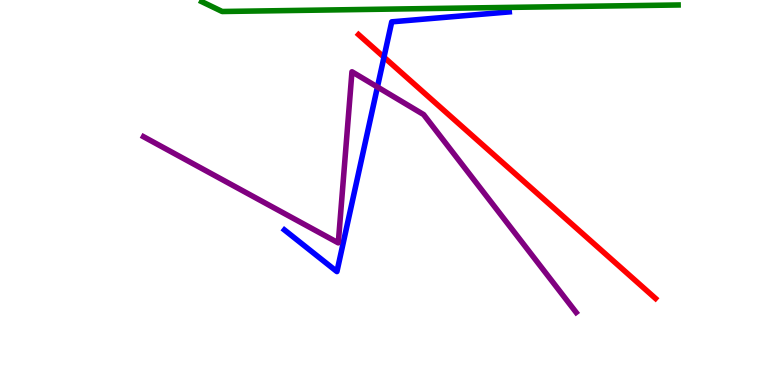[{'lines': ['blue', 'red'], 'intersections': [{'x': 4.95, 'y': 8.51}]}, {'lines': ['green', 'red'], 'intersections': []}, {'lines': ['purple', 'red'], 'intersections': []}, {'lines': ['blue', 'green'], 'intersections': []}, {'lines': ['blue', 'purple'], 'intersections': [{'x': 4.87, 'y': 7.74}]}, {'lines': ['green', 'purple'], 'intersections': []}]